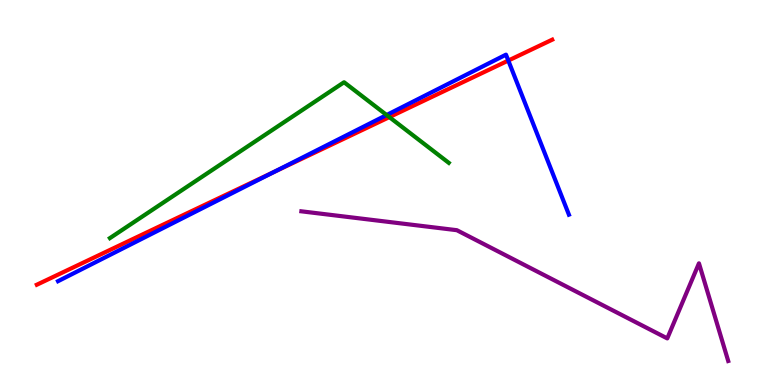[{'lines': ['blue', 'red'], 'intersections': [{'x': 3.54, 'y': 5.53}, {'x': 6.56, 'y': 8.43}]}, {'lines': ['green', 'red'], 'intersections': [{'x': 5.02, 'y': 6.96}]}, {'lines': ['purple', 'red'], 'intersections': []}, {'lines': ['blue', 'green'], 'intersections': [{'x': 4.99, 'y': 7.01}]}, {'lines': ['blue', 'purple'], 'intersections': []}, {'lines': ['green', 'purple'], 'intersections': []}]